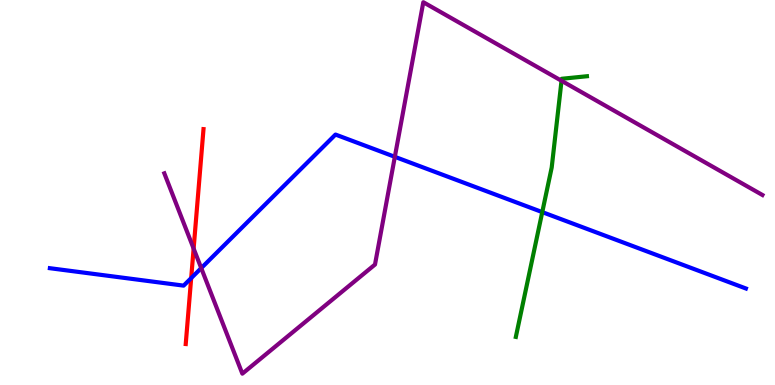[{'lines': ['blue', 'red'], 'intersections': [{'x': 2.47, 'y': 2.78}]}, {'lines': ['green', 'red'], 'intersections': []}, {'lines': ['purple', 'red'], 'intersections': [{'x': 2.5, 'y': 3.54}]}, {'lines': ['blue', 'green'], 'intersections': [{'x': 7.0, 'y': 4.49}]}, {'lines': ['blue', 'purple'], 'intersections': [{'x': 2.6, 'y': 3.04}, {'x': 5.09, 'y': 5.93}]}, {'lines': ['green', 'purple'], 'intersections': [{'x': 7.25, 'y': 7.9}]}]